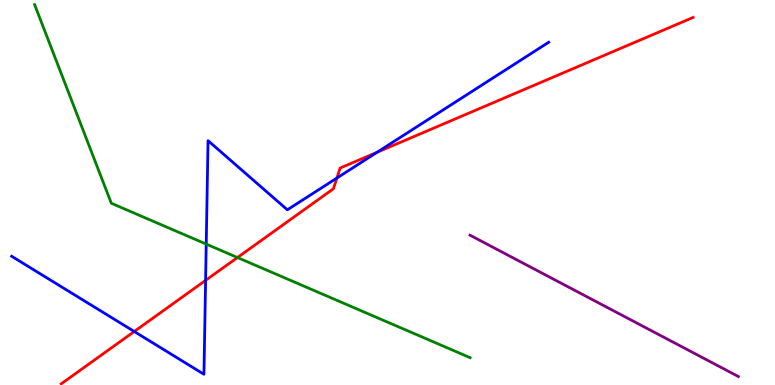[{'lines': ['blue', 'red'], 'intersections': [{'x': 1.73, 'y': 1.39}, {'x': 2.65, 'y': 2.72}, {'x': 4.35, 'y': 5.38}, {'x': 4.87, 'y': 6.04}]}, {'lines': ['green', 'red'], 'intersections': [{'x': 3.06, 'y': 3.31}]}, {'lines': ['purple', 'red'], 'intersections': []}, {'lines': ['blue', 'green'], 'intersections': [{'x': 2.66, 'y': 3.66}]}, {'lines': ['blue', 'purple'], 'intersections': []}, {'lines': ['green', 'purple'], 'intersections': []}]